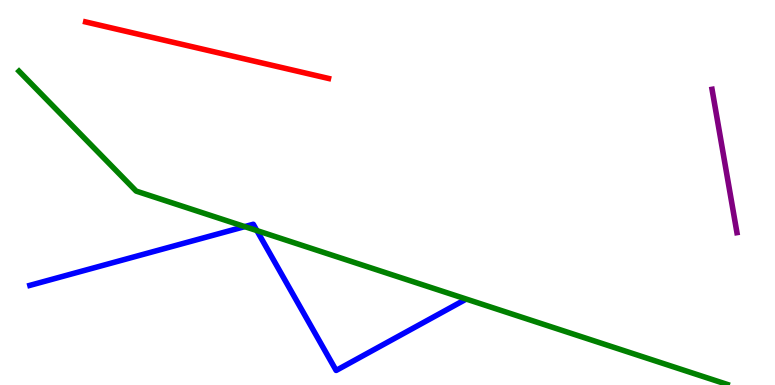[{'lines': ['blue', 'red'], 'intersections': []}, {'lines': ['green', 'red'], 'intersections': []}, {'lines': ['purple', 'red'], 'intersections': []}, {'lines': ['blue', 'green'], 'intersections': [{'x': 3.16, 'y': 4.11}, {'x': 3.31, 'y': 4.01}]}, {'lines': ['blue', 'purple'], 'intersections': []}, {'lines': ['green', 'purple'], 'intersections': []}]